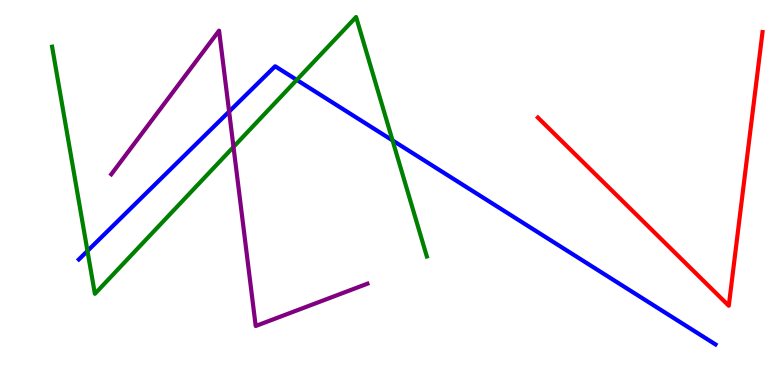[{'lines': ['blue', 'red'], 'intersections': []}, {'lines': ['green', 'red'], 'intersections': []}, {'lines': ['purple', 'red'], 'intersections': []}, {'lines': ['blue', 'green'], 'intersections': [{'x': 1.13, 'y': 3.48}, {'x': 3.83, 'y': 7.92}, {'x': 5.07, 'y': 6.35}]}, {'lines': ['blue', 'purple'], 'intersections': [{'x': 2.96, 'y': 7.1}]}, {'lines': ['green', 'purple'], 'intersections': [{'x': 3.01, 'y': 6.18}]}]